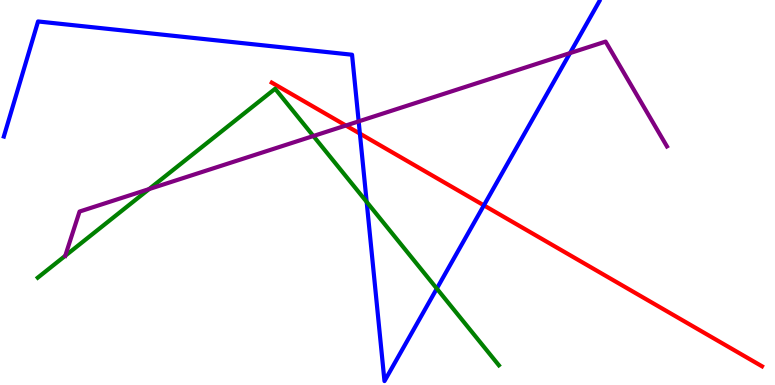[{'lines': ['blue', 'red'], 'intersections': [{'x': 4.64, 'y': 6.53}, {'x': 6.24, 'y': 4.67}]}, {'lines': ['green', 'red'], 'intersections': []}, {'lines': ['purple', 'red'], 'intersections': [{'x': 4.46, 'y': 6.74}]}, {'lines': ['blue', 'green'], 'intersections': [{'x': 4.73, 'y': 4.76}, {'x': 5.64, 'y': 2.5}]}, {'lines': ['blue', 'purple'], 'intersections': [{'x': 4.63, 'y': 6.85}, {'x': 7.36, 'y': 8.62}]}, {'lines': ['green', 'purple'], 'intersections': [{'x': 0.842, 'y': 3.36}, {'x': 1.92, 'y': 5.09}, {'x': 4.04, 'y': 6.47}]}]